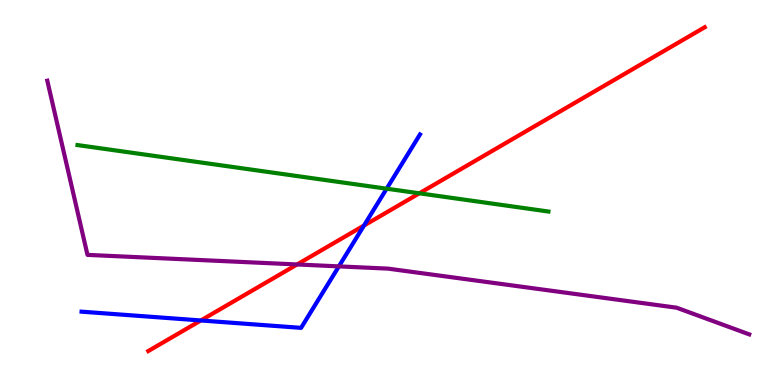[{'lines': ['blue', 'red'], 'intersections': [{'x': 2.59, 'y': 1.68}, {'x': 4.7, 'y': 4.14}]}, {'lines': ['green', 'red'], 'intersections': [{'x': 5.41, 'y': 4.98}]}, {'lines': ['purple', 'red'], 'intersections': [{'x': 3.83, 'y': 3.13}]}, {'lines': ['blue', 'green'], 'intersections': [{'x': 4.99, 'y': 5.1}]}, {'lines': ['blue', 'purple'], 'intersections': [{'x': 4.37, 'y': 3.08}]}, {'lines': ['green', 'purple'], 'intersections': []}]